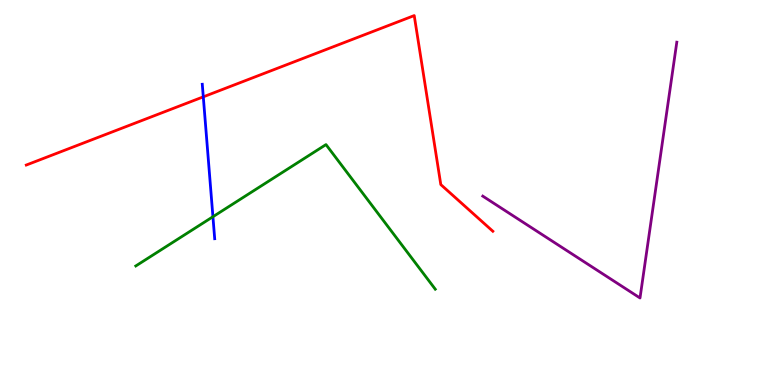[{'lines': ['blue', 'red'], 'intersections': [{'x': 2.62, 'y': 7.48}]}, {'lines': ['green', 'red'], 'intersections': []}, {'lines': ['purple', 'red'], 'intersections': []}, {'lines': ['blue', 'green'], 'intersections': [{'x': 2.75, 'y': 4.37}]}, {'lines': ['blue', 'purple'], 'intersections': []}, {'lines': ['green', 'purple'], 'intersections': []}]